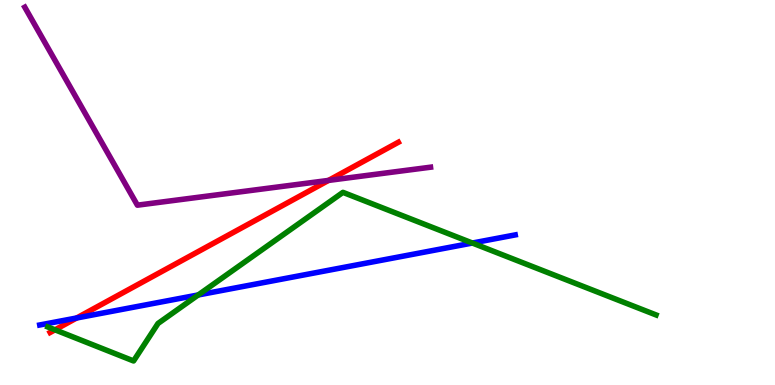[{'lines': ['blue', 'red'], 'intersections': [{'x': 0.989, 'y': 1.74}]}, {'lines': ['green', 'red'], 'intersections': [{'x': 0.71, 'y': 1.43}]}, {'lines': ['purple', 'red'], 'intersections': [{'x': 4.24, 'y': 5.31}]}, {'lines': ['blue', 'green'], 'intersections': [{'x': 2.56, 'y': 2.34}, {'x': 6.1, 'y': 3.69}]}, {'lines': ['blue', 'purple'], 'intersections': []}, {'lines': ['green', 'purple'], 'intersections': []}]